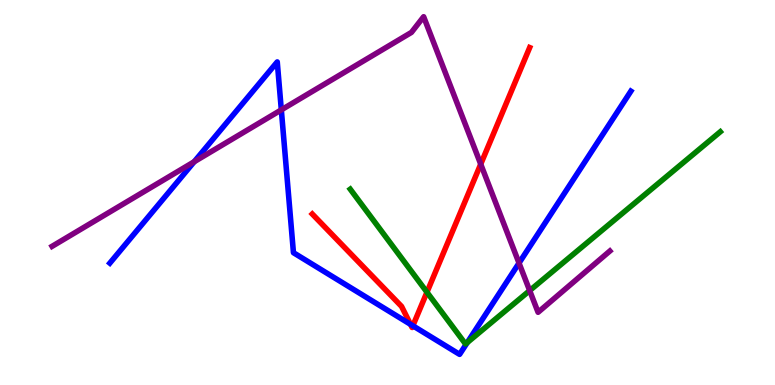[{'lines': ['blue', 'red'], 'intersections': [{'x': 5.3, 'y': 1.58}, {'x': 5.33, 'y': 1.54}]}, {'lines': ['green', 'red'], 'intersections': [{'x': 5.51, 'y': 2.41}]}, {'lines': ['purple', 'red'], 'intersections': [{'x': 6.2, 'y': 5.74}]}, {'lines': ['blue', 'green'], 'intersections': [{'x': 6.03, 'y': 1.1}]}, {'lines': ['blue', 'purple'], 'intersections': [{'x': 2.51, 'y': 5.8}, {'x': 3.63, 'y': 7.15}, {'x': 6.7, 'y': 3.17}]}, {'lines': ['green', 'purple'], 'intersections': [{'x': 6.83, 'y': 2.45}]}]